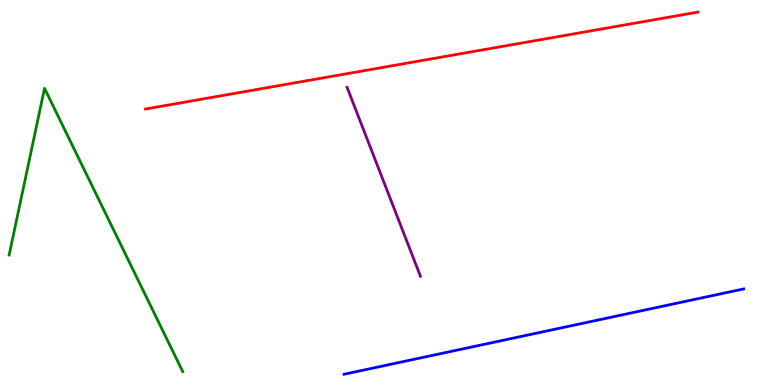[{'lines': ['blue', 'red'], 'intersections': []}, {'lines': ['green', 'red'], 'intersections': []}, {'lines': ['purple', 'red'], 'intersections': []}, {'lines': ['blue', 'green'], 'intersections': []}, {'lines': ['blue', 'purple'], 'intersections': []}, {'lines': ['green', 'purple'], 'intersections': []}]